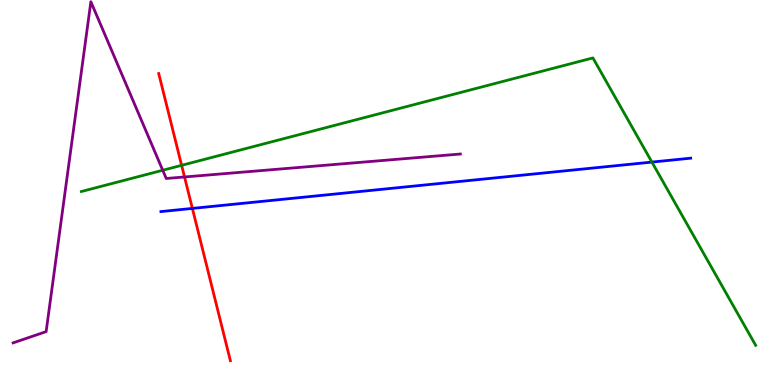[{'lines': ['blue', 'red'], 'intersections': [{'x': 2.48, 'y': 4.59}]}, {'lines': ['green', 'red'], 'intersections': [{'x': 2.34, 'y': 5.71}]}, {'lines': ['purple', 'red'], 'intersections': [{'x': 2.38, 'y': 5.4}]}, {'lines': ['blue', 'green'], 'intersections': [{'x': 8.41, 'y': 5.79}]}, {'lines': ['blue', 'purple'], 'intersections': []}, {'lines': ['green', 'purple'], 'intersections': [{'x': 2.1, 'y': 5.58}]}]